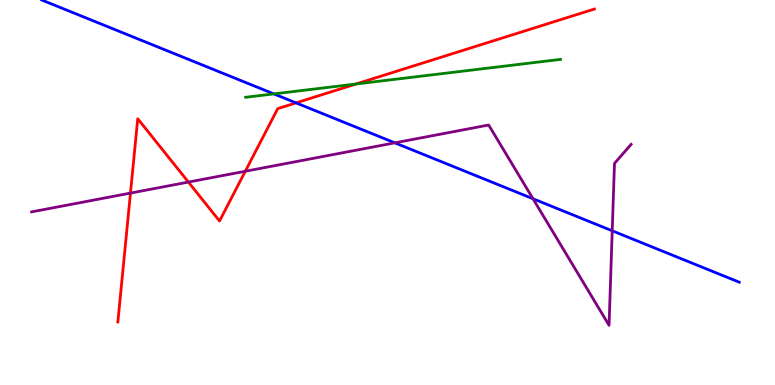[{'lines': ['blue', 'red'], 'intersections': [{'x': 3.82, 'y': 7.33}]}, {'lines': ['green', 'red'], 'intersections': [{'x': 4.59, 'y': 7.82}]}, {'lines': ['purple', 'red'], 'intersections': [{'x': 1.68, 'y': 4.98}, {'x': 2.43, 'y': 5.27}, {'x': 3.17, 'y': 5.55}]}, {'lines': ['blue', 'green'], 'intersections': [{'x': 3.53, 'y': 7.56}]}, {'lines': ['blue', 'purple'], 'intersections': [{'x': 5.09, 'y': 6.29}, {'x': 6.88, 'y': 4.84}, {'x': 7.9, 'y': 4.01}]}, {'lines': ['green', 'purple'], 'intersections': []}]